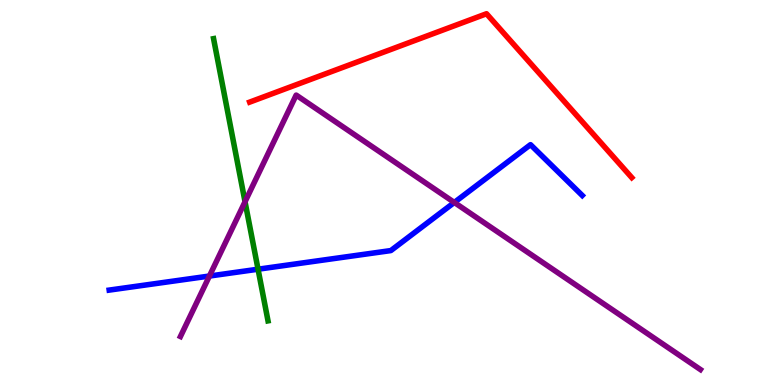[{'lines': ['blue', 'red'], 'intersections': []}, {'lines': ['green', 'red'], 'intersections': []}, {'lines': ['purple', 'red'], 'intersections': []}, {'lines': ['blue', 'green'], 'intersections': [{'x': 3.33, 'y': 3.01}]}, {'lines': ['blue', 'purple'], 'intersections': [{'x': 2.7, 'y': 2.83}, {'x': 5.86, 'y': 4.74}]}, {'lines': ['green', 'purple'], 'intersections': [{'x': 3.16, 'y': 4.76}]}]